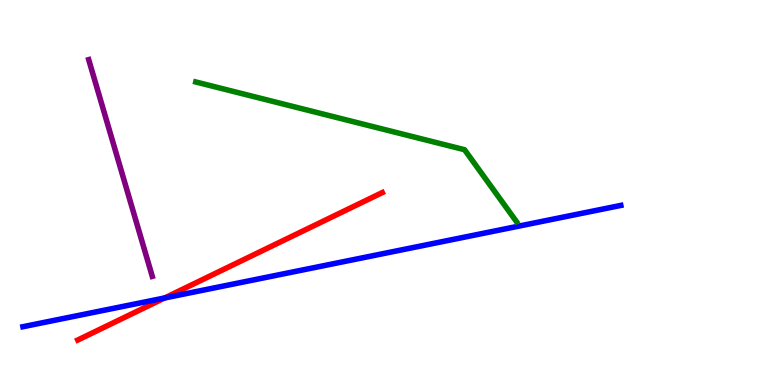[{'lines': ['blue', 'red'], 'intersections': [{'x': 2.12, 'y': 2.26}]}, {'lines': ['green', 'red'], 'intersections': []}, {'lines': ['purple', 'red'], 'intersections': []}, {'lines': ['blue', 'green'], 'intersections': []}, {'lines': ['blue', 'purple'], 'intersections': []}, {'lines': ['green', 'purple'], 'intersections': []}]